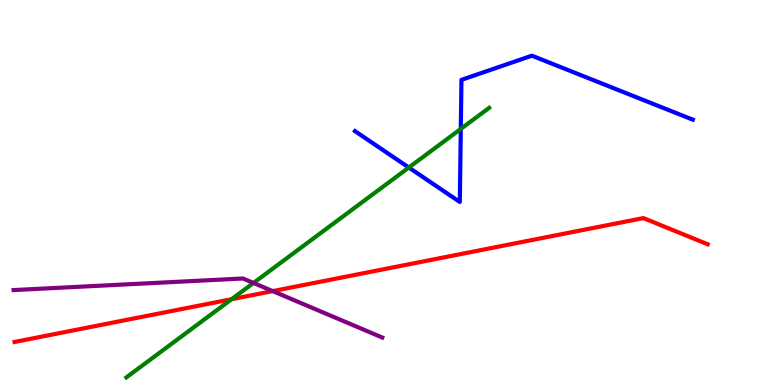[{'lines': ['blue', 'red'], 'intersections': []}, {'lines': ['green', 'red'], 'intersections': [{'x': 2.99, 'y': 2.23}]}, {'lines': ['purple', 'red'], 'intersections': [{'x': 3.52, 'y': 2.44}]}, {'lines': ['blue', 'green'], 'intersections': [{'x': 5.28, 'y': 5.65}, {'x': 5.95, 'y': 6.65}]}, {'lines': ['blue', 'purple'], 'intersections': []}, {'lines': ['green', 'purple'], 'intersections': [{'x': 3.27, 'y': 2.65}]}]